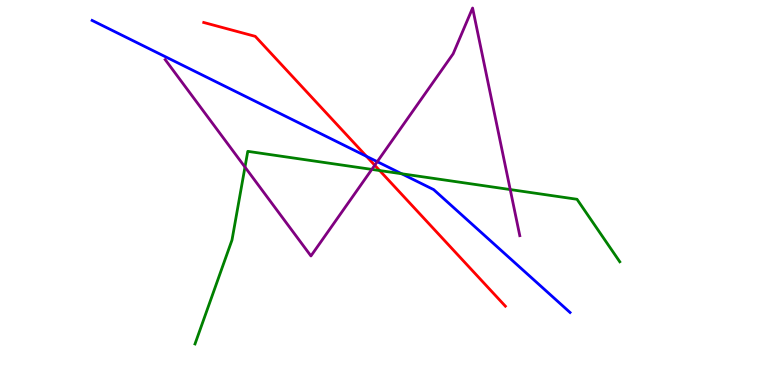[{'lines': ['blue', 'red'], 'intersections': [{'x': 4.73, 'y': 5.94}]}, {'lines': ['green', 'red'], 'intersections': [{'x': 4.9, 'y': 5.57}]}, {'lines': ['purple', 'red'], 'intersections': [{'x': 4.84, 'y': 5.71}]}, {'lines': ['blue', 'green'], 'intersections': [{'x': 5.18, 'y': 5.49}]}, {'lines': ['blue', 'purple'], 'intersections': [{'x': 4.87, 'y': 5.8}]}, {'lines': ['green', 'purple'], 'intersections': [{'x': 3.16, 'y': 5.66}, {'x': 4.8, 'y': 5.6}, {'x': 6.58, 'y': 5.08}]}]